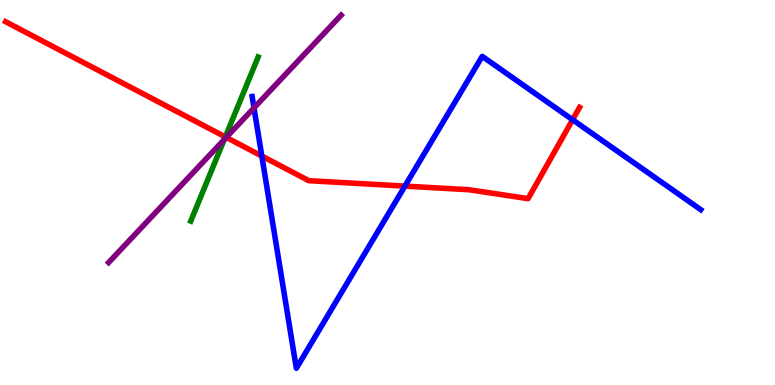[{'lines': ['blue', 'red'], 'intersections': [{'x': 3.38, 'y': 5.95}, {'x': 5.22, 'y': 5.17}, {'x': 7.39, 'y': 6.89}]}, {'lines': ['green', 'red'], 'intersections': [{'x': 2.91, 'y': 6.44}]}, {'lines': ['purple', 'red'], 'intersections': [{'x': 2.92, 'y': 6.43}]}, {'lines': ['blue', 'green'], 'intersections': []}, {'lines': ['blue', 'purple'], 'intersections': [{'x': 3.28, 'y': 7.2}]}, {'lines': ['green', 'purple'], 'intersections': [{'x': 2.89, 'y': 6.38}]}]